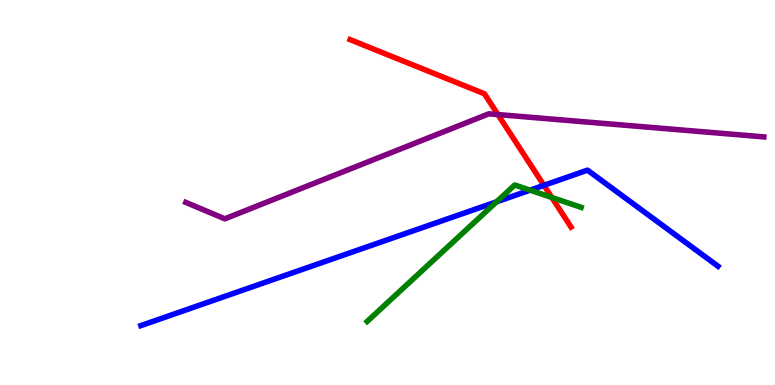[{'lines': ['blue', 'red'], 'intersections': [{'x': 7.02, 'y': 5.19}]}, {'lines': ['green', 'red'], 'intersections': [{'x': 7.12, 'y': 4.87}]}, {'lines': ['purple', 'red'], 'intersections': [{'x': 6.42, 'y': 7.02}]}, {'lines': ['blue', 'green'], 'intersections': [{'x': 6.41, 'y': 4.76}, {'x': 6.84, 'y': 5.06}]}, {'lines': ['blue', 'purple'], 'intersections': []}, {'lines': ['green', 'purple'], 'intersections': []}]